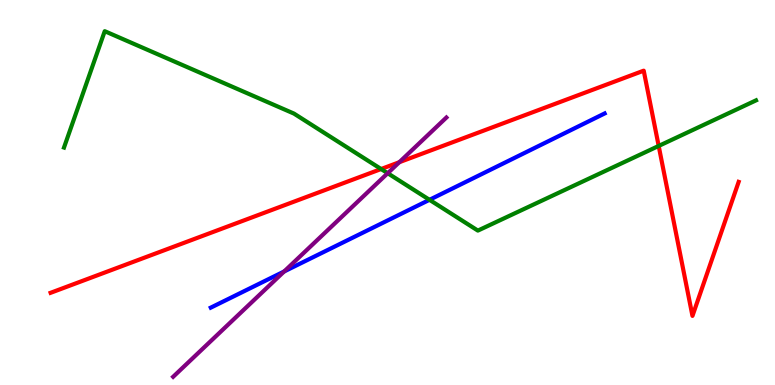[{'lines': ['blue', 'red'], 'intersections': []}, {'lines': ['green', 'red'], 'intersections': [{'x': 4.92, 'y': 5.61}, {'x': 8.5, 'y': 6.21}]}, {'lines': ['purple', 'red'], 'intersections': [{'x': 5.15, 'y': 5.79}]}, {'lines': ['blue', 'green'], 'intersections': [{'x': 5.54, 'y': 4.81}]}, {'lines': ['blue', 'purple'], 'intersections': [{'x': 3.67, 'y': 2.95}]}, {'lines': ['green', 'purple'], 'intersections': [{'x': 5.0, 'y': 5.5}]}]